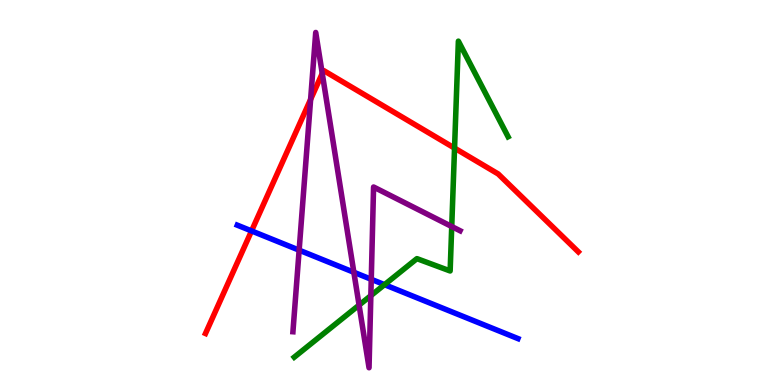[{'lines': ['blue', 'red'], 'intersections': [{'x': 3.25, 'y': 4.0}]}, {'lines': ['green', 'red'], 'intersections': [{'x': 5.87, 'y': 6.15}]}, {'lines': ['purple', 'red'], 'intersections': [{'x': 4.01, 'y': 7.42}, {'x': 4.16, 'y': 8.09}]}, {'lines': ['blue', 'green'], 'intersections': [{'x': 4.96, 'y': 2.61}]}, {'lines': ['blue', 'purple'], 'intersections': [{'x': 3.86, 'y': 3.5}, {'x': 4.57, 'y': 2.93}, {'x': 4.79, 'y': 2.75}]}, {'lines': ['green', 'purple'], 'intersections': [{'x': 4.63, 'y': 2.08}, {'x': 4.79, 'y': 2.32}, {'x': 5.83, 'y': 4.12}]}]